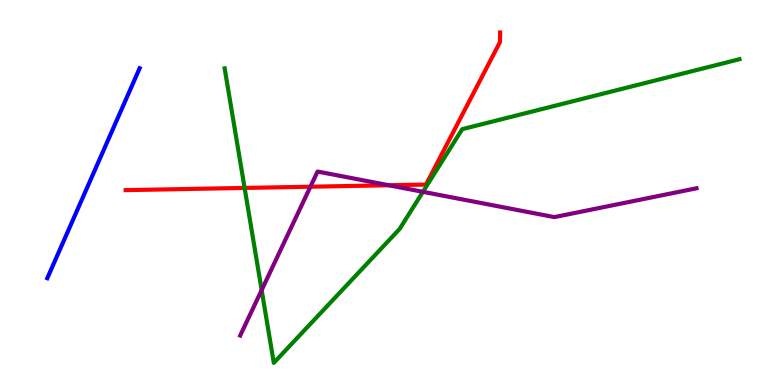[{'lines': ['blue', 'red'], 'intersections': []}, {'lines': ['green', 'red'], 'intersections': [{'x': 3.16, 'y': 5.12}]}, {'lines': ['purple', 'red'], 'intersections': [{'x': 4.01, 'y': 5.15}, {'x': 5.02, 'y': 5.19}]}, {'lines': ['blue', 'green'], 'intersections': []}, {'lines': ['blue', 'purple'], 'intersections': []}, {'lines': ['green', 'purple'], 'intersections': [{'x': 3.38, 'y': 2.47}, {'x': 5.46, 'y': 5.02}]}]